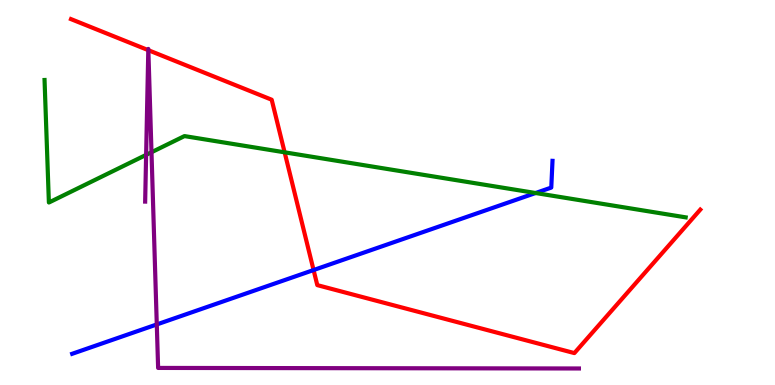[{'lines': ['blue', 'red'], 'intersections': [{'x': 4.05, 'y': 2.99}]}, {'lines': ['green', 'red'], 'intersections': [{'x': 3.67, 'y': 6.04}]}, {'lines': ['purple', 'red'], 'intersections': [{'x': 1.91, 'y': 8.7}, {'x': 1.91, 'y': 8.7}]}, {'lines': ['blue', 'green'], 'intersections': [{'x': 6.91, 'y': 4.99}]}, {'lines': ['blue', 'purple'], 'intersections': [{'x': 2.02, 'y': 1.57}]}, {'lines': ['green', 'purple'], 'intersections': [{'x': 1.89, 'y': 5.98}, {'x': 1.95, 'y': 6.05}]}]